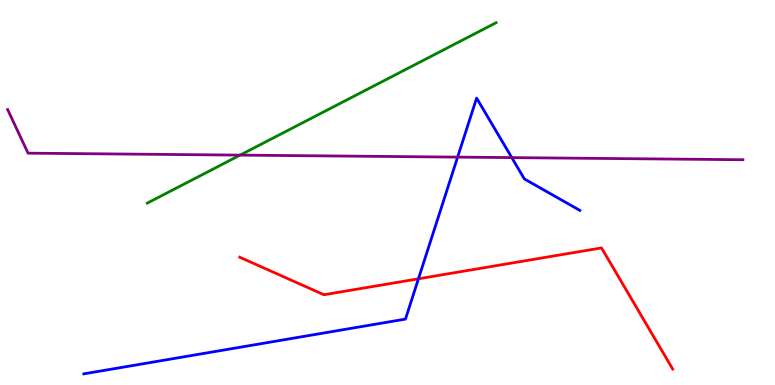[{'lines': ['blue', 'red'], 'intersections': [{'x': 5.4, 'y': 2.76}]}, {'lines': ['green', 'red'], 'intersections': []}, {'lines': ['purple', 'red'], 'intersections': []}, {'lines': ['blue', 'green'], 'intersections': []}, {'lines': ['blue', 'purple'], 'intersections': [{'x': 5.9, 'y': 5.92}, {'x': 6.6, 'y': 5.91}]}, {'lines': ['green', 'purple'], 'intersections': [{'x': 3.1, 'y': 5.97}]}]